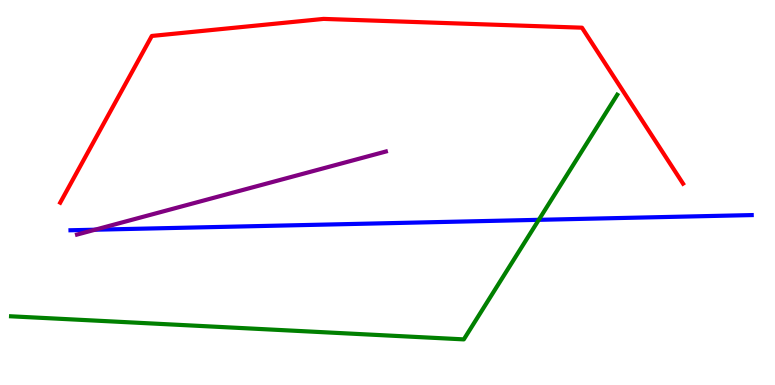[{'lines': ['blue', 'red'], 'intersections': []}, {'lines': ['green', 'red'], 'intersections': []}, {'lines': ['purple', 'red'], 'intersections': []}, {'lines': ['blue', 'green'], 'intersections': [{'x': 6.95, 'y': 4.29}]}, {'lines': ['blue', 'purple'], 'intersections': [{'x': 1.23, 'y': 4.03}]}, {'lines': ['green', 'purple'], 'intersections': []}]